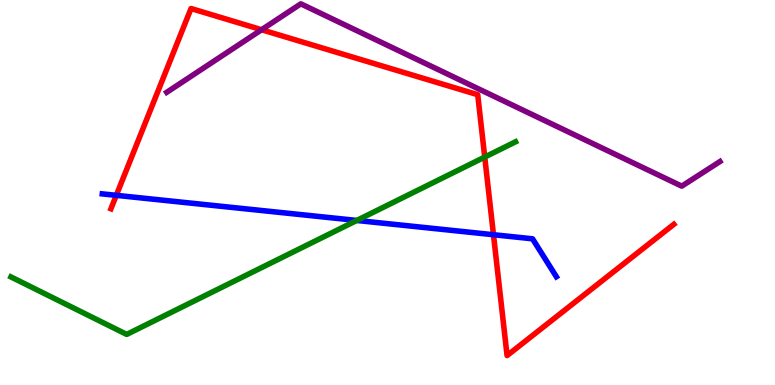[{'lines': ['blue', 'red'], 'intersections': [{'x': 1.5, 'y': 4.93}, {'x': 6.37, 'y': 3.9}]}, {'lines': ['green', 'red'], 'intersections': [{'x': 6.25, 'y': 5.92}]}, {'lines': ['purple', 'red'], 'intersections': [{'x': 3.38, 'y': 9.23}]}, {'lines': ['blue', 'green'], 'intersections': [{'x': 4.6, 'y': 4.27}]}, {'lines': ['blue', 'purple'], 'intersections': []}, {'lines': ['green', 'purple'], 'intersections': []}]